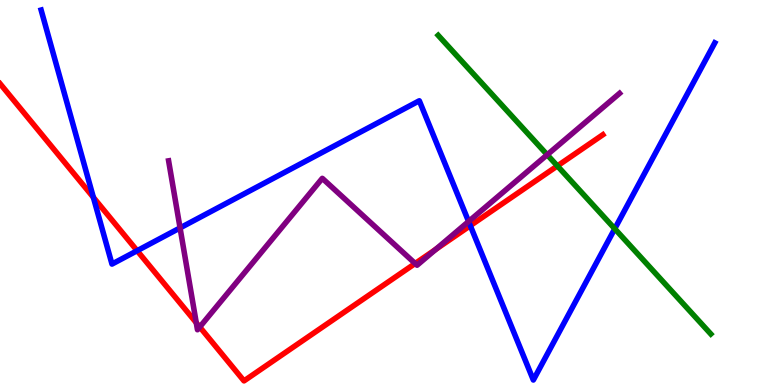[{'lines': ['blue', 'red'], 'intersections': [{'x': 1.2, 'y': 4.87}, {'x': 1.77, 'y': 3.49}, {'x': 6.07, 'y': 4.14}]}, {'lines': ['green', 'red'], 'intersections': [{'x': 7.19, 'y': 5.69}]}, {'lines': ['purple', 'red'], 'intersections': [{'x': 2.53, 'y': 1.62}, {'x': 2.58, 'y': 1.51}, {'x': 5.36, 'y': 3.16}, {'x': 5.62, 'y': 3.52}]}, {'lines': ['blue', 'green'], 'intersections': [{'x': 7.93, 'y': 4.06}]}, {'lines': ['blue', 'purple'], 'intersections': [{'x': 2.32, 'y': 4.08}, {'x': 6.05, 'y': 4.25}]}, {'lines': ['green', 'purple'], 'intersections': [{'x': 7.06, 'y': 5.98}]}]